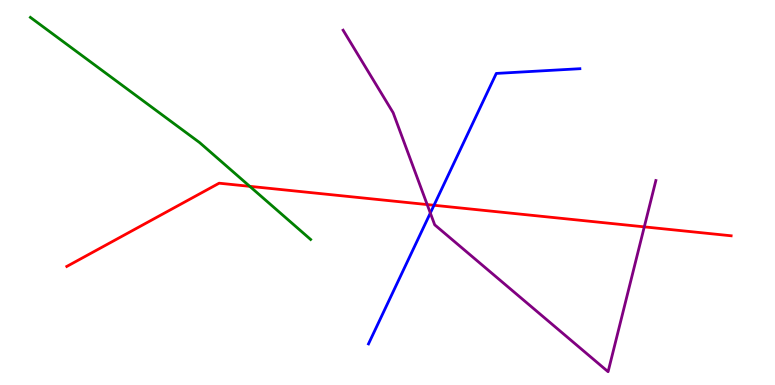[{'lines': ['blue', 'red'], 'intersections': [{'x': 5.6, 'y': 4.67}]}, {'lines': ['green', 'red'], 'intersections': [{'x': 3.22, 'y': 5.16}]}, {'lines': ['purple', 'red'], 'intersections': [{'x': 5.51, 'y': 4.69}, {'x': 8.31, 'y': 4.11}]}, {'lines': ['blue', 'green'], 'intersections': []}, {'lines': ['blue', 'purple'], 'intersections': [{'x': 5.55, 'y': 4.47}]}, {'lines': ['green', 'purple'], 'intersections': []}]